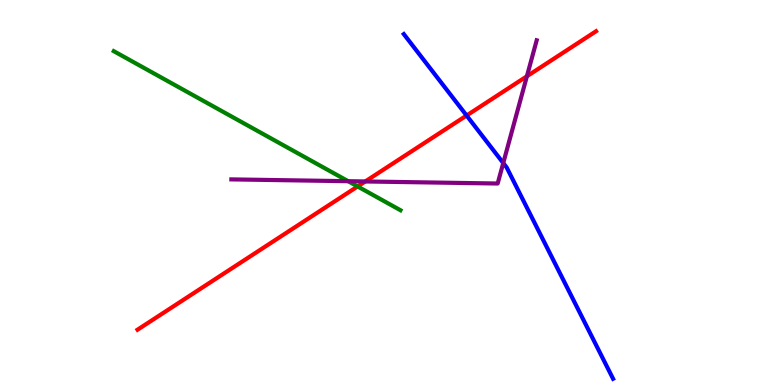[{'lines': ['blue', 'red'], 'intersections': [{'x': 6.02, 'y': 7.0}]}, {'lines': ['green', 'red'], 'intersections': [{'x': 4.61, 'y': 5.16}]}, {'lines': ['purple', 'red'], 'intersections': [{'x': 4.71, 'y': 5.29}, {'x': 6.8, 'y': 8.02}]}, {'lines': ['blue', 'green'], 'intersections': []}, {'lines': ['blue', 'purple'], 'intersections': [{'x': 6.49, 'y': 5.77}]}, {'lines': ['green', 'purple'], 'intersections': [{'x': 4.49, 'y': 5.29}]}]